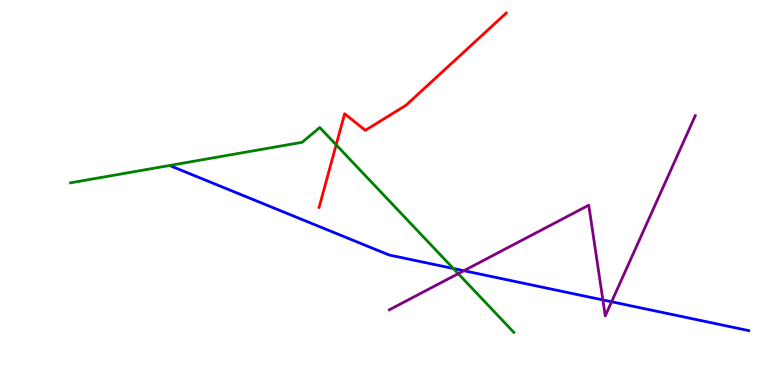[{'lines': ['blue', 'red'], 'intersections': []}, {'lines': ['green', 'red'], 'intersections': [{'x': 4.34, 'y': 6.24}]}, {'lines': ['purple', 'red'], 'intersections': []}, {'lines': ['blue', 'green'], 'intersections': [{'x': 5.85, 'y': 3.03}]}, {'lines': ['blue', 'purple'], 'intersections': [{'x': 5.99, 'y': 2.97}, {'x': 7.78, 'y': 2.21}, {'x': 7.89, 'y': 2.16}]}, {'lines': ['green', 'purple'], 'intersections': [{'x': 5.91, 'y': 2.89}]}]